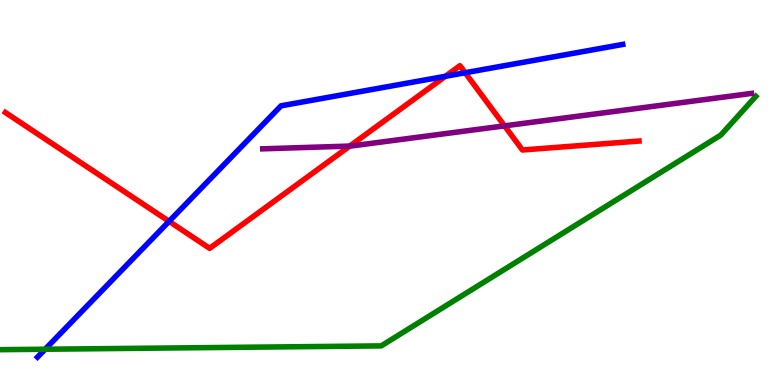[{'lines': ['blue', 'red'], 'intersections': [{'x': 2.18, 'y': 4.25}, {'x': 5.75, 'y': 8.02}, {'x': 6.0, 'y': 8.11}]}, {'lines': ['green', 'red'], 'intersections': []}, {'lines': ['purple', 'red'], 'intersections': [{'x': 4.51, 'y': 6.21}, {'x': 6.51, 'y': 6.73}]}, {'lines': ['blue', 'green'], 'intersections': [{'x': 0.583, 'y': 0.929}]}, {'lines': ['blue', 'purple'], 'intersections': []}, {'lines': ['green', 'purple'], 'intersections': []}]